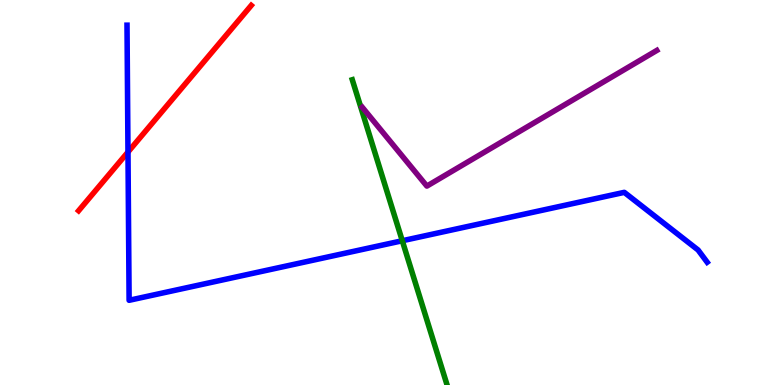[{'lines': ['blue', 'red'], 'intersections': [{'x': 1.65, 'y': 6.05}]}, {'lines': ['green', 'red'], 'intersections': []}, {'lines': ['purple', 'red'], 'intersections': []}, {'lines': ['blue', 'green'], 'intersections': [{'x': 5.19, 'y': 3.75}]}, {'lines': ['blue', 'purple'], 'intersections': []}, {'lines': ['green', 'purple'], 'intersections': []}]